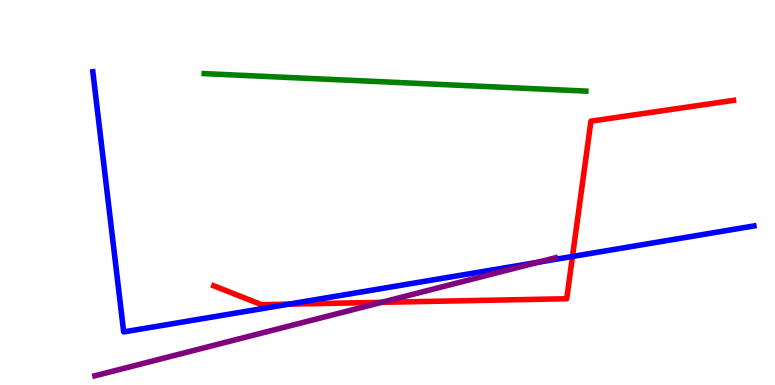[{'lines': ['blue', 'red'], 'intersections': [{'x': 3.73, 'y': 2.1}, {'x': 7.39, 'y': 3.34}]}, {'lines': ['green', 'red'], 'intersections': []}, {'lines': ['purple', 'red'], 'intersections': [{'x': 4.92, 'y': 2.15}]}, {'lines': ['blue', 'green'], 'intersections': []}, {'lines': ['blue', 'purple'], 'intersections': [{'x': 6.94, 'y': 3.19}]}, {'lines': ['green', 'purple'], 'intersections': []}]